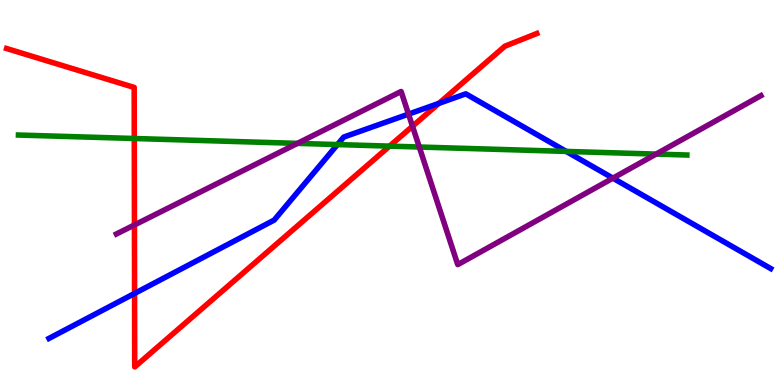[{'lines': ['blue', 'red'], 'intersections': [{'x': 1.74, 'y': 2.38}, {'x': 5.66, 'y': 7.32}]}, {'lines': ['green', 'red'], 'intersections': [{'x': 1.73, 'y': 6.4}, {'x': 5.03, 'y': 6.2}]}, {'lines': ['purple', 'red'], 'intersections': [{'x': 1.73, 'y': 4.16}, {'x': 5.32, 'y': 6.72}]}, {'lines': ['blue', 'green'], 'intersections': [{'x': 4.35, 'y': 6.24}, {'x': 7.31, 'y': 6.07}]}, {'lines': ['blue', 'purple'], 'intersections': [{'x': 5.27, 'y': 7.04}, {'x': 7.91, 'y': 5.37}]}, {'lines': ['green', 'purple'], 'intersections': [{'x': 3.84, 'y': 6.28}, {'x': 5.41, 'y': 6.18}, {'x': 8.47, 'y': 6.0}]}]